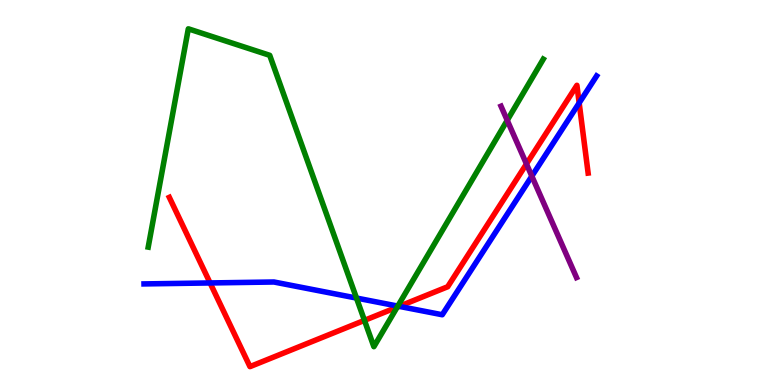[{'lines': ['blue', 'red'], 'intersections': [{'x': 2.71, 'y': 2.65}, {'x': 5.15, 'y': 2.04}, {'x': 7.47, 'y': 7.33}]}, {'lines': ['green', 'red'], 'intersections': [{'x': 4.7, 'y': 1.68}, {'x': 5.12, 'y': 2.02}]}, {'lines': ['purple', 'red'], 'intersections': [{'x': 6.79, 'y': 5.74}]}, {'lines': ['blue', 'green'], 'intersections': [{'x': 4.6, 'y': 2.26}, {'x': 5.13, 'y': 2.05}]}, {'lines': ['blue', 'purple'], 'intersections': [{'x': 6.86, 'y': 5.42}]}, {'lines': ['green', 'purple'], 'intersections': [{'x': 6.54, 'y': 6.87}]}]